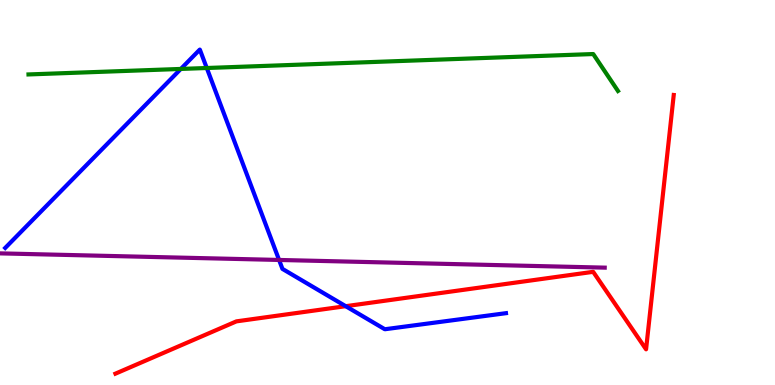[{'lines': ['blue', 'red'], 'intersections': [{'x': 4.46, 'y': 2.05}]}, {'lines': ['green', 'red'], 'intersections': []}, {'lines': ['purple', 'red'], 'intersections': []}, {'lines': ['blue', 'green'], 'intersections': [{'x': 2.33, 'y': 8.21}, {'x': 2.67, 'y': 8.23}]}, {'lines': ['blue', 'purple'], 'intersections': [{'x': 3.6, 'y': 3.25}]}, {'lines': ['green', 'purple'], 'intersections': []}]